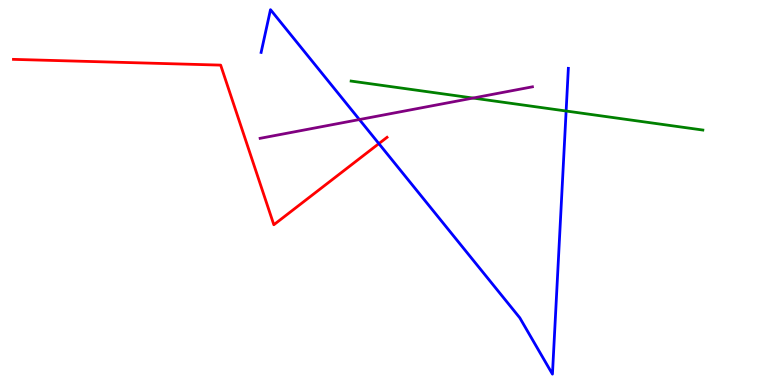[{'lines': ['blue', 'red'], 'intersections': [{'x': 4.89, 'y': 6.27}]}, {'lines': ['green', 'red'], 'intersections': []}, {'lines': ['purple', 'red'], 'intersections': []}, {'lines': ['blue', 'green'], 'intersections': [{'x': 7.3, 'y': 7.12}]}, {'lines': ['blue', 'purple'], 'intersections': [{'x': 4.64, 'y': 6.89}]}, {'lines': ['green', 'purple'], 'intersections': [{'x': 6.1, 'y': 7.45}]}]